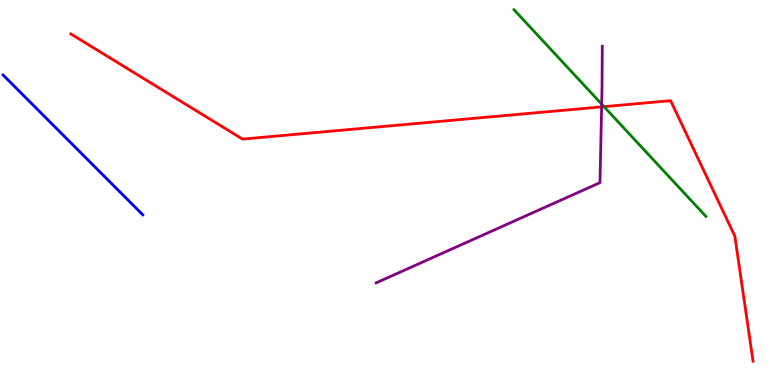[{'lines': ['blue', 'red'], 'intersections': []}, {'lines': ['green', 'red'], 'intersections': [{'x': 7.79, 'y': 7.23}]}, {'lines': ['purple', 'red'], 'intersections': [{'x': 7.76, 'y': 7.22}]}, {'lines': ['blue', 'green'], 'intersections': []}, {'lines': ['blue', 'purple'], 'intersections': []}, {'lines': ['green', 'purple'], 'intersections': [{'x': 7.76, 'y': 7.29}]}]